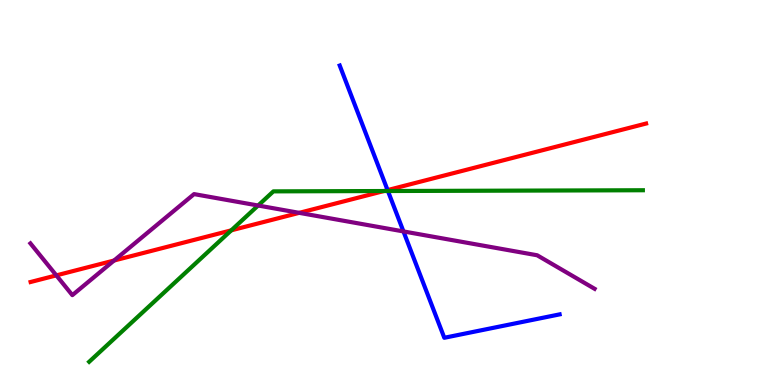[{'lines': ['blue', 'red'], 'intersections': [{'x': 5.0, 'y': 5.06}]}, {'lines': ['green', 'red'], 'intersections': [{'x': 2.98, 'y': 4.02}, {'x': 4.95, 'y': 5.04}]}, {'lines': ['purple', 'red'], 'intersections': [{'x': 0.727, 'y': 2.85}, {'x': 1.47, 'y': 3.23}, {'x': 3.86, 'y': 4.47}]}, {'lines': ['blue', 'green'], 'intersections': [{'x': 5.01, 'y': 5.04}]}, {'lines': ['blue', 'purple'], 'intersections': [{'x': 5.21, 'y': 3.99}]}, {'lines': ['green', 'purple'], 'intersections': [{'x': 3.33, 'y': 4.66}]}]